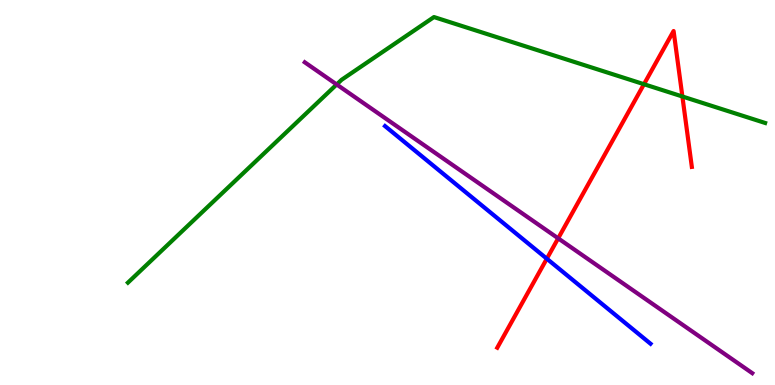[{'lines': ['blue', 'red'], 'intersections': [{'x': 7.06, 'y': 3.28}]}, {'lines': ['green', 'red'], 'intersections': [{'x': 8.31, 'y': 7.81}, {'x': 8.8, 'y': 7.49}]}, {'lines': ['purple', 'red'], 'intersections': [{'x': 7.2, 'y': 3.81}]}, {'lines': ['blue', 'green'], 'intersections': []}, {'lines': ['blue', 'purple'], 'intersections': []}, {'lines': ['green', 'purple'], 'intersections': [{'x': 4.34, 'y': 7.81}]}]